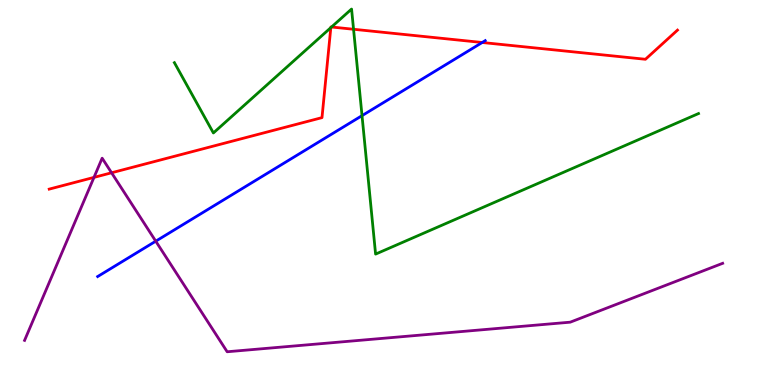[{'lines': ['blue', 'red'], 'intersections': [{'x': 6.22, 'y': 8.9}]}, {'lines': ['green', 'red'], 'intersections': [{'x': 4.27, 'y': 9.28}, {'x': 4.28, 'y': 9.3}, {'x': 4.56, 'y': 9.24}]}, {'lines': ['purple', 'red'], 'intersections': [{'x': 1.21, 'y': 5.39}, {'x': 1.44, 'y': 5.51}]}, {'lines': ['blue', 'green'], 'intersections': [{'x': 4.67, 'y': 7.0}]}, {'lines': ['blue', 'purple'], 'intersections': [{'x': 2.01, 'y': 3.74}]}, {'lines': ['green', 'purple'], 'intersections': []}]